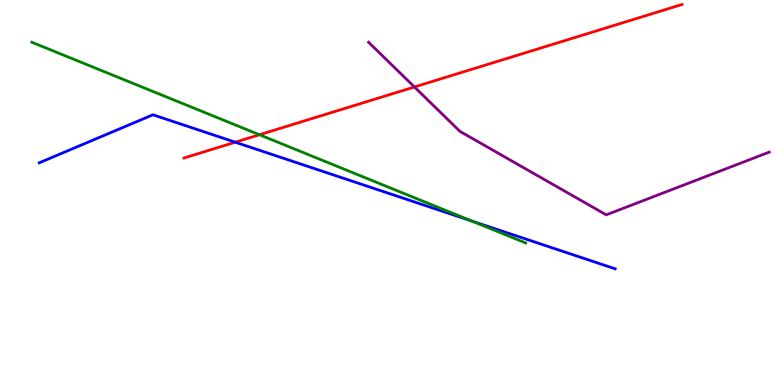[{'lines': ['blue', 'red'], 'intersections': [{'x': 3.04, 'y': 6.31}]}, {'lines': ['green', 'red'], 'intersections': [{'x': 3.35, 'y': 6.5}]}, {'lines': ['purple', 'red'], 'intersections': [{'x': 5.35, 'y': 7.74}]}, {'lines': ['blue', 'green'], 'intersections': [{'x': 6.08, 'y': 4.26}]}, {'lines': ['blue', 'purple'], 'intersections': []}, {'lines': ['green', 'purple'], 'intersections': []}]